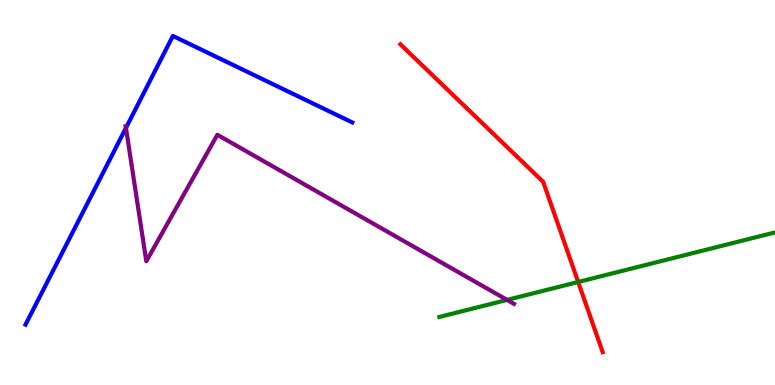[{'lines': ['blue', 'red'], 'intersections': []}, {'lines': ['green', 'red'], 'intersections': [{'x': 7.46, 'y': 2.68}]}, {'lines': ['purple', 'red'], 'intersections': []}, {'lines': ['blue', 'green'], 'intersections': []}, {'lines': ['blue', 'purple'], 'intersections': [{'x': 1.63, 'y': 6.68}]}, {'lines': ['green', 'purple'], 'intersections': [{'x': 6.54, 'y': 2.21}]}]